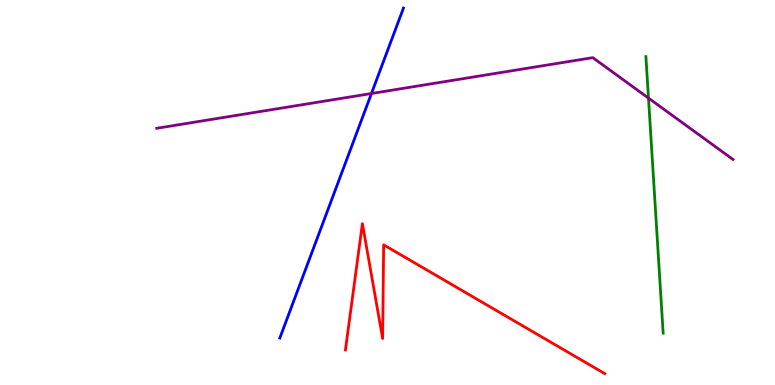[{'lines': ['blue', 'red'], 'intersections': []}, {'lines': ['green', 'red'], 'intersections': []}, {'lines': ['purple', 'red'], 'intersections': []}, {'lines': ['blue', 'green'], 'intersections': []}, {'lines': ['blue', 'purple'], 'intersections': [{'x': 4.79, 'y': 7.57}]}, {'lines': ['green', 'purple'], 'intersections': [{'x': 8.37, 'y': 7.45}]}]